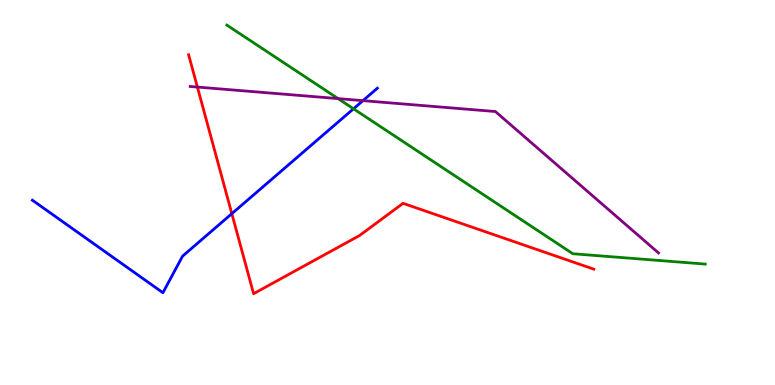[{'lines': ['blue', 'red'], 'intersections': [{'x': 2.99, 'y': 4.45}]}, {'lines': ['green', 'red'], 'intersections': []}, {'lines': ['purple', 'red'], 'intersections': [{'x': 2.55, 'y': 7.74}]}, {'lines': ['blue', 'green'], 'intersections': [{'x': 4.56, 'y': 7.17}]}, {'lines': ['blue', 'purple'], 'intersections': [{'x': 4.68, 'y': 7.39}]}, {'lines': ['green', 'purple'], 'intersections': [{'x': 4.36, 'y': 7.44}]}]